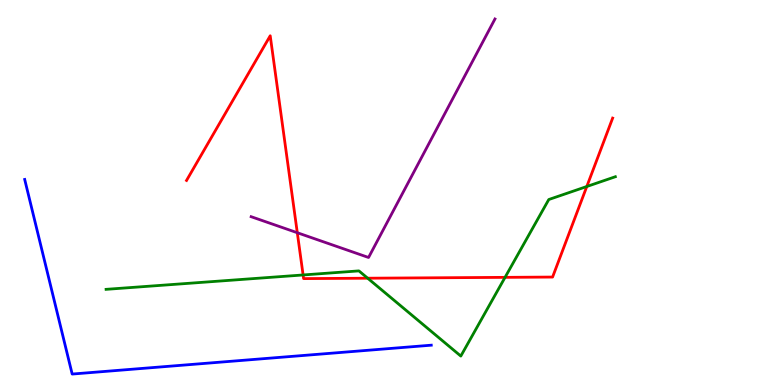[{'lines': ['blue', 'red'], 'intersections': []}, {'lines': ['green', 'red'], 'intersections': [{'x': 3.91, 'y': 2.86}, {'x': 4.74, 'y': 2.77}, {'x': 6.52, 'y': 2.8}, {'x': 7.57, 'y': 5.16}]}, {'lines': ['purple', 'red'], 'intersections': [{'x': 3.84, 'y': 3.96}]}, {'lines': ['blue', 'green'], 'intersections': []}, {'lines': ['blue', 'purple'], 'intersections': []}, {'lines': ['green', 'purple'], 'intersections': []}]